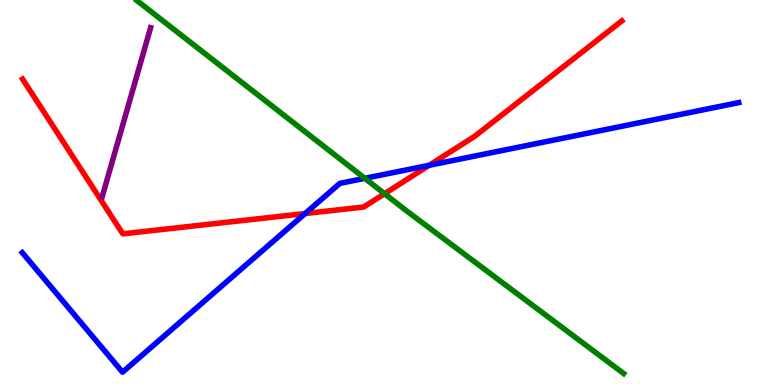[{'lines': ['blue', 'red'], 'intersections': [{'x': 3.94, 'y': 4.45}, {'x': 5.54, 'y': 5.71}]}, {'lines': ['green', 'red'], 'intersections': [{'x': 4.96, 'y': 4.97}]}, {'lines': ['purple', 'red'], 'intersections': []}, {'lines': ['blue', 'green'], 'intersections': [{'x': 4.71, 'y': 5.37}]}, {'lines': ['blue', 'purple'], 'intersections': []}, {'lines': ['green', 'purple'], 'intersections': []}]